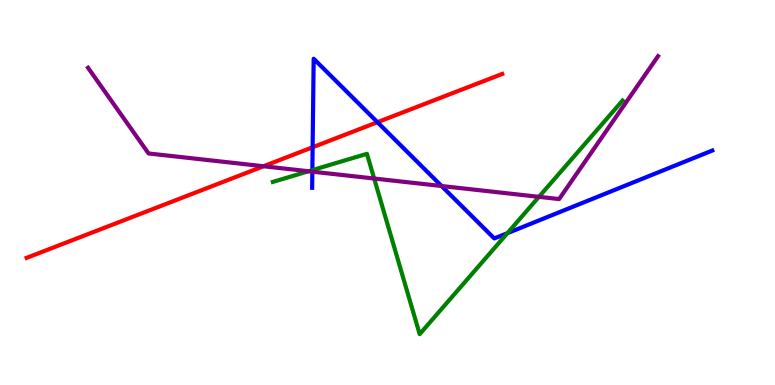[{'lines': ['blue', 'red'], 'intersections': [{'x': 4.03, 'y': 6.17}, {'x': 4.87, 'y': 6.83}]}, {'lines': ['green', 'red'], 'intersections': []}, {'lines': ['purple', 'red'], 'intersections': [{'x': 3.4, 'y': 5.68}]}, {'lines': ['blue', 'green'], 'intersections': [{'x': 4.03, 'y': 5.58}, {'x': 6.55, 'y': 3.94}]}, {'lines': ['blue', 'purple'], 'intersections': [{'x': 4.03, 'y': 5.54}, {'x': 5.7, 'y': 5.17}]}, {'lines': ['green', 'purple'], 'intersections': [{'x': 3.98, 'y': 5.55}, {'x': 4.83, 'y': 5.36}, {'x': 6.95, 'y': 4.89}]}]